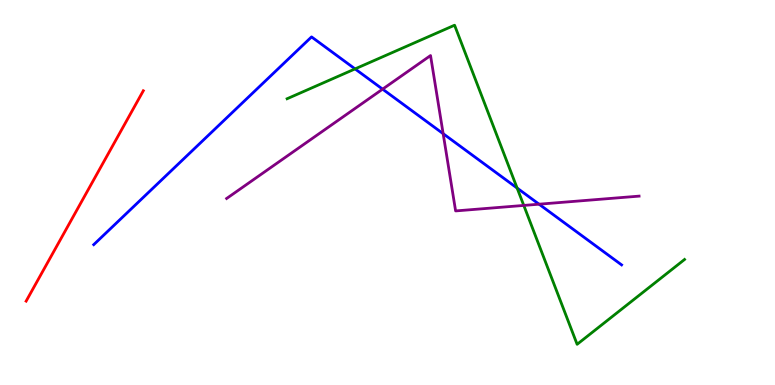[{'lines': ['blue', 'red'], 'intersections': []}, {'lines': ['green', 'red'], 'intersections': []}, {'lines': ['purple', 'red'], 'intersections': []}, {'lines': ['blue', 'green'], 'intersections': [{'x': 4.58, 'y': 8.21}, {'x': 6.67, 'y': 5.12}]}, {'lines': ['blue', 'purple'], 'intersections': [{'x': 4.94, 'y': 7.68}, {'x': 5.72, 'y': 6.53}, {'x': 6.96, 'y': 4.7}]}, {'lines': ['green', 'purple'], 'intersections': [{'x': 6.76, 'y': 4.66}]}]